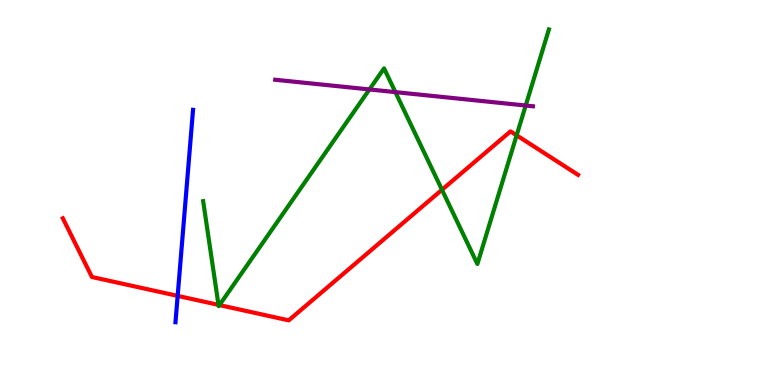[{'lines': ['blue', 'red'], 'intersections': [{'x': 2.29, 'y': 2.31}]}, {'lines': ['green', 'red'], 'intersections': [{'x': 2.82, 'y': 2.08}, {'x': 2.83, 'y': 2.08}, {'x': 5.7, 'y': 5.07}, {'x': 6.67, 'y': 6.49}]}, {'lines': ['purple', 'red'], 'intersections': []}, {'lines': ['blue', 'green'], 'intersections': []}, {'lines': ['blue', 'purple'], 'intersections': []}, {'lines': ['green', 'purple'], 'intersections': [{'x': 4.77, 'y': 7.68}, {'x': 5.1, 'y': 7.61}, {'x': 6.78, 'y': 7.26}]}]